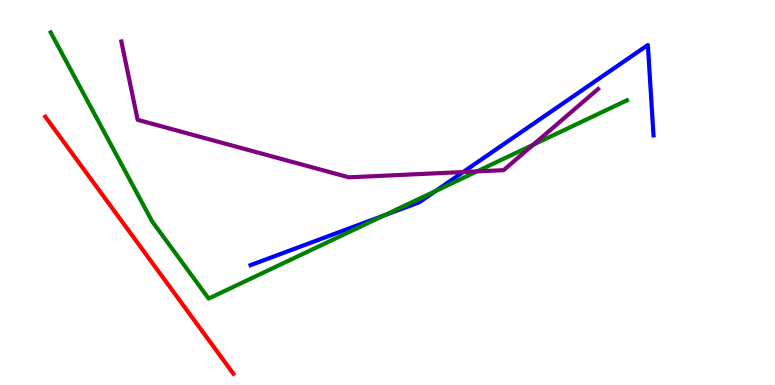[{'lines': ['blue', 'red'], 'intersections': []}, {'lines': ['green', 'red'], 'intersections': []}, {'lines': ['purple', 'red'], 'intersections': []}, {'lines': ['blue', 'green'], 'intersections': [{'x': 4.96, 'y': 4.41}, {'x': 5.62, 'y': 5.04}]}, {'lines': ['blue', 'purple'], 'intersections': [{'x': 5.98, 'y': 5.53}]}, {'lines': ['green', 'purple'], 'intersections': [{'x': 6.15, 'y': 5.55}, {'x': 6.88, 'y': 6.24}]}]